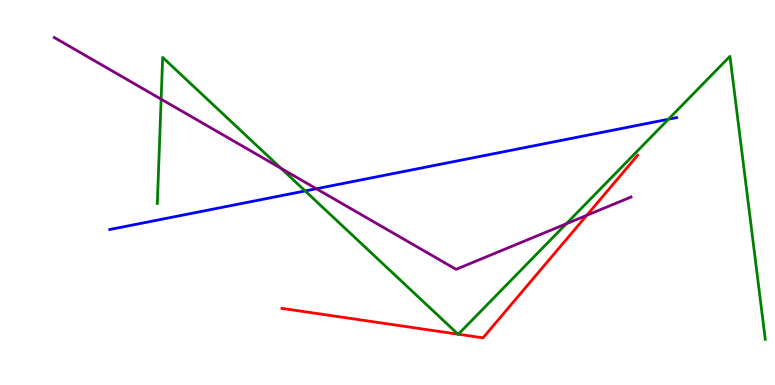[{'lines': ['blue', 'red'], 'intersections': []}, {'lines': ['green', 'red'], 'intersections': [{'x': 5.91, 'y': 1.32}, {'x': 5.91, 'y': 1.32}]}, {'lines': ['purple', 'red'], 'intersections': [{'x': 7.57, 'y': 4.41}]}, {'lines': ['blue', 'green'], 'intersections': [{'x': 3.94, 'y': 5.04}, {'x': 8.63, 'y': 6.9}]}, {'lines': ['blue', 'purple'], 'intersections': [{'x': 4.08, 'y': 5.1}]}, {'lines': ['green', 'purple'], 'intersections': [{'x': 2.08, 'y': 7.42}, {'x': 3.63, 'y': 5.63}, {'x': 7.31, 'y': 4.19}]}]